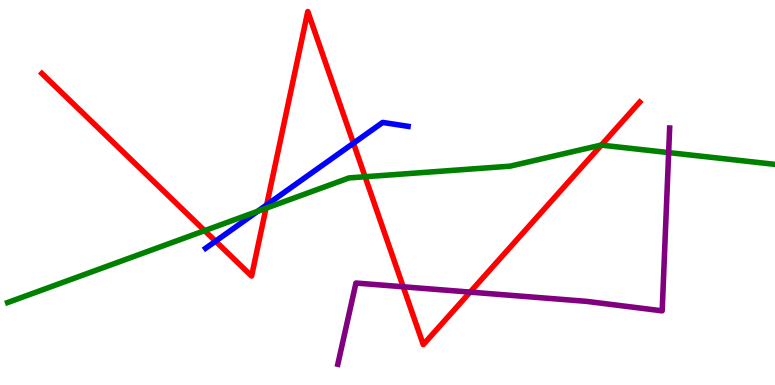[{'lines': ['blue', 'red'], 'intersections': [{'x': 2.78, 'y': 3.73}, {'x': 3.44, 'y': 4.68}, {'x': 4.56, 'y': 6.28}]}, {'lines': ['green', 'red'], 'intersections': [{'x': 2.64, 'y': 4.01}, {'x': 3.43, 'y': 4.59}, {'x': 4.71, 'y': 5.41}, {'x': 7.76, 'y': 6.23}]}, {'lines': ['purple', 'red'], 'intersections': [{'x': 5.2, 'y': 2.55}, {'x': 6.07, 'y': 2.41}]}, {'lines': ['blue', 'green'], 'intersections': [{'x': 3.32, 'y': 4.51}]}, {'lines': ['blue', 'purple'], 'intersections': []}, {'lines': ['green', 'purple'], 'intersections': [{'x': 8.63, 'y': 6.04}]}]